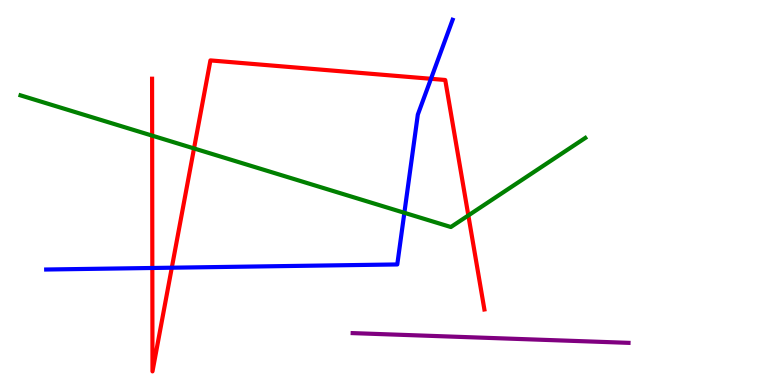[{'lines': ['blue', 'red'], 'intersections': [{'x': 1.97, 'y': 3.04}, {'x': 2.22, 'y': 3.05}, {'x': 5.56, 'y': 7.95}]}, {'lines': ['green', 'red'], 'intersections': [{'x': 1.96, 'y': 6.48}, {'x': 2.5, 'y': 6.14}, {'x': 6.04, 'y': 4.4}]}, {'lines': ['purple', 'red'], 'intersections': []}, {'lines': ['blue', 'green'], 'intersections': [{'x': 5.22, 'y': 4.47}]}, {'lines': ['blue', 'purple'], 'intersections': []}, {'lines': ['green', 'purple'], 'intersections': []}]